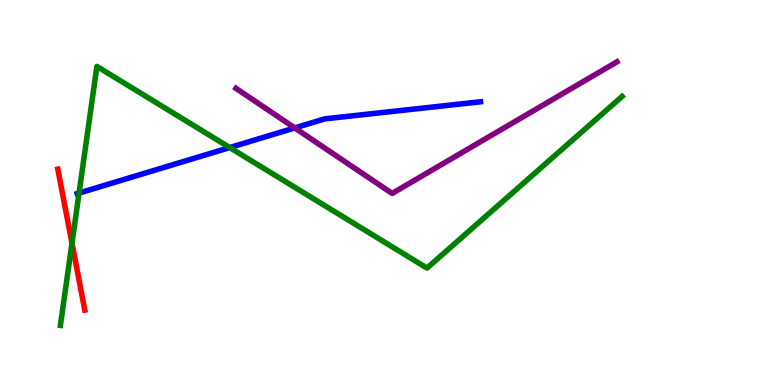[{'lines': ['blue', 'red'], 'intersections': []}, {'lines': ['green', 'red'], 'intersections': [{'x': 0.929, 'y': 3.68}]}, {'lines': ['purple', 'red'], 'intersections': []}, {'lines': ['blue', 'green'], 'intersections': [{'x': 1.02, 'y': 4.99}, {'x': 2.96, 'y': 6.17}]}, {'lines': ['blue', 'purple'], 'intersections': [{'x': 3.8, 'y': 6.68}]}, {'lines': ['green', 'purple'], 'intersections': []}]